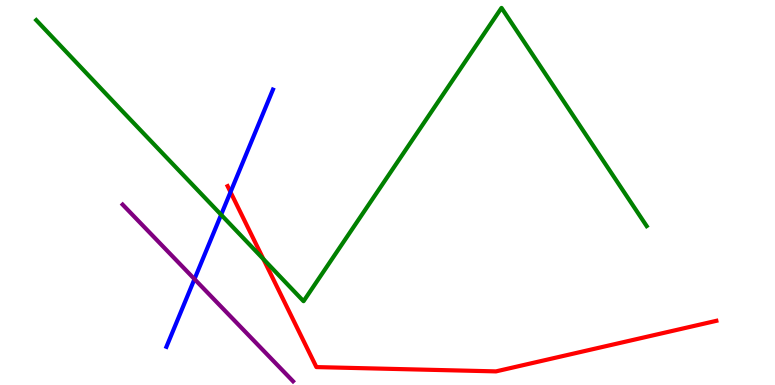[{'lines': ['blue', 'red'], 'intersections': [{'x': 2.97, 'y': 5.01}]}, {'lines': ['green', 'red'], 'intersections': [{'x': 3.4, 'y': 3.27}]}, {'lines': ['purple', 'red'], 'intersections': []}, {'lines': ['blue', 'green'], 'intersections': [{'x': 2.85, 'y': 4.42}]}, {'lines': ['blue', 'purple'], 'intersections': [{'x': 2.51, 'y': 2.75}]}, {'lines': ['green', 'purple'], 'intersections': []}]